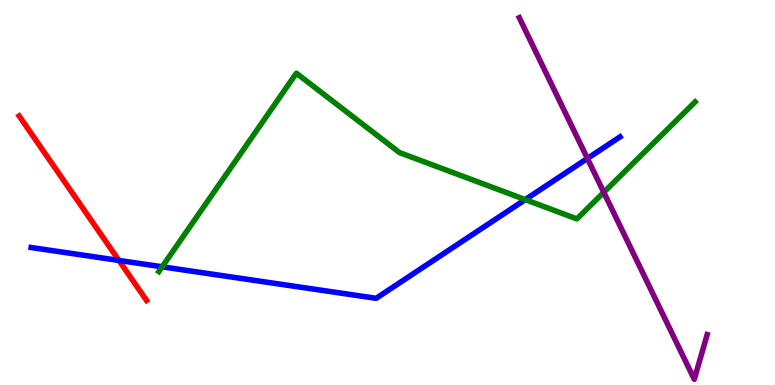[{'lines': ['blue', 'red'], 'intersections': [{'x': 1.53, 'y': 3.24}]}, {'lines': ['green', 'red'], 'intersections': []}, {'lines': ['purple', 'red'], 'intersections': []}, {'lines': ['blue', 'green'], 'intersections': [{'x': 2.09, 'y': 3.07}, {'x': 6.78, 'y': 4.82}]}, {'lines': ['blue', 'purple'], 'intersections': [{'x': 7.58, 'y': 5.88}]}, {'lines': ['green', 'purple'], 'intersections': [{'x': 7.79, 'y': 5.01}]}]